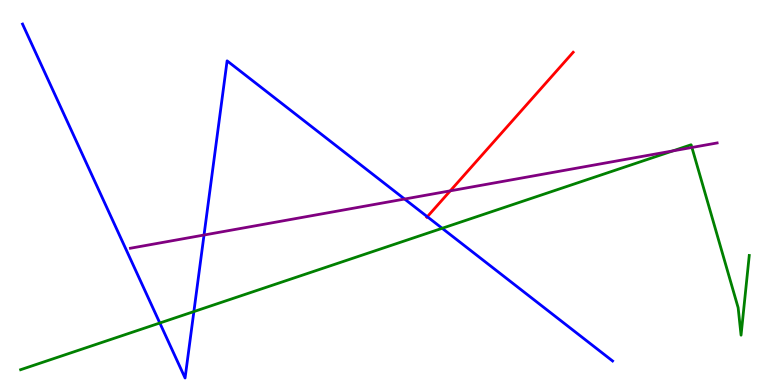[{'lines': ['blue', 'red'], 'intersections': [{'x': 5.51, 'y': 4.37}]}, {'lines': ['green', 'red'], 'intersections': []}, {'lines': ['purple', 'red'], 'intersections': [{'x': 5.81, 'y': 5.04}]}, {'lines': ['blue', 'green'], 'intersections': [{'x': 2.06, 'y': 1.61}, {'x': 2.5, 'y': 1.91}, {'x': 5.71, 'y': 4.07}]}, {'lines': ['blue', 'purple'], 'intersections': [{'x': 2.63, 'y': 3.9}, {'x': 5.22, 'y': 4.83}]}, {'lines': ['green', 'purple'], 'intersections': [{'x': 8.68, 'y': 6.08}, {'x': 8.93, 'y': 6.17}]}]